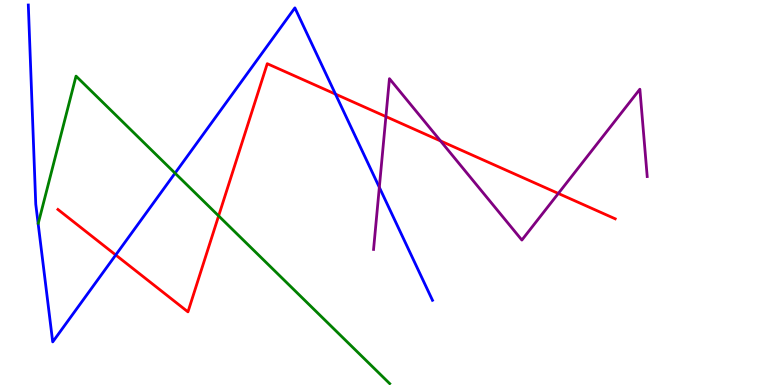[{'lines': ['blue', 'red'], 'intersections': [{'x': 1.49, 'y': 3.38}, {'x': 4.33, 'y': 7.56}]}, {'lines': ['green', 'red'], 'intersections': [{'x': 2.82, 'y': 4.39}]}, {'lines': ['purple', 'red'], 'intersections': [{'x': 4.98, 'y': 6.97}, {'x': 5.68, 'y': 6.34}, {'x': 7.2, 'y': 4.98}]}, {'lines': ['blue', 'green'], 'intersections': [{'x': 2.26, 'y': 5.5}]}, {'lines': ['blue', 'purple'], 'intersections': [{'x': 4.89, 'y': 5.13}]}, {'lines': ['green', 'purple'], 'intersections': []}]